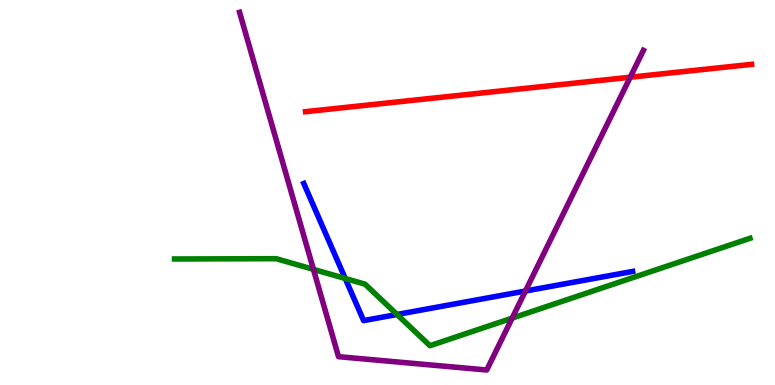[{'lines': ['blue', 'red'], 'intersections': []}, {'lines': ['green', 'red'], 'intersections': []}, {'lines': ['purple', 'red'], 'intersections': [{'x': 8.13, 'y': 7.99}]}, {'lines': ['blue', 'green'], 'intersections': [{'x': 4.45, 'y': 2.77}, {'x': 5.12, 'y': 1.83}]}, {'lines': ['blue', 'purple'], 'intersections': [{'x': 6.78, 'y': 2.44}]}, {'lines': ['green', 'purple'], 'intersections': [{'x': 4.04, 'y': 3.0}, {'x': 6.61, 'y': 1.74}]}]